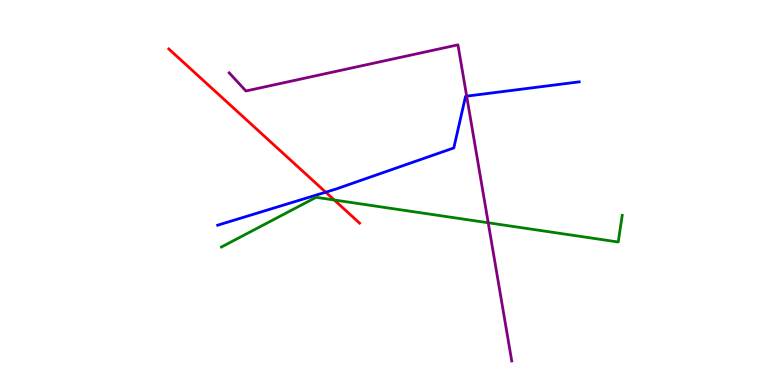[{'lines': ['blue', 'red'], 'intersections': [{'x': 4.2, 'y': 5.01}]}, {'lines': ['green', 'red'], 'intersections': [{'x': 4.31, 'y': 4.81}]}, {'lines': ['purple', 'red'], 'intersections': []}, {'lines': ['blue', 'green'], 'intersections': []}, {'lines': ['blue', 'purple'], 'intersections': [{'x': 6.02, 'y': 7.5}]}, {'lines': ['green', 'purple'], 'intersections': [{'x': 6.3, 'y': 4.21}]}]